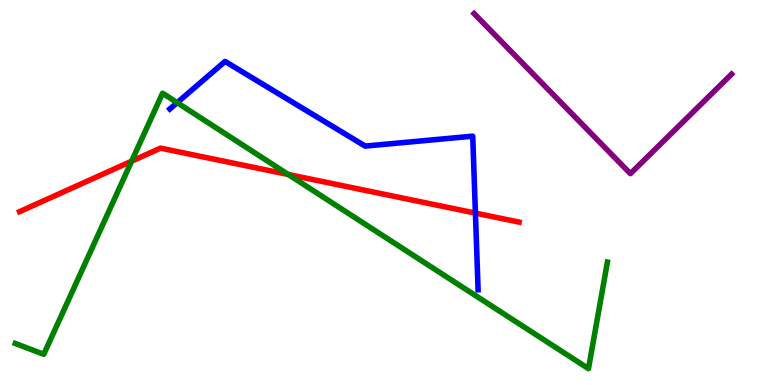[{'lines': ['blue', 'red'], 'intersections': [{'x': 6.13, 'y': 4.46}]}, {'lines': ['green', 'red'], 'intersections': [{'x': 1.7, 'y': 5.81}, {'x': 3.72, 'y': 5.47}]}, {'lines': ['purple', 'red'], 'intersections': []}, {'lines': ['blue', 'green'], 'intersections': [{'x': 2.29, 'y': 7.33}]}, {'lines': ['blue', 'purple'], 'intersections': []}, {'lines': ['green', 'purple'], 'intersections': []}]